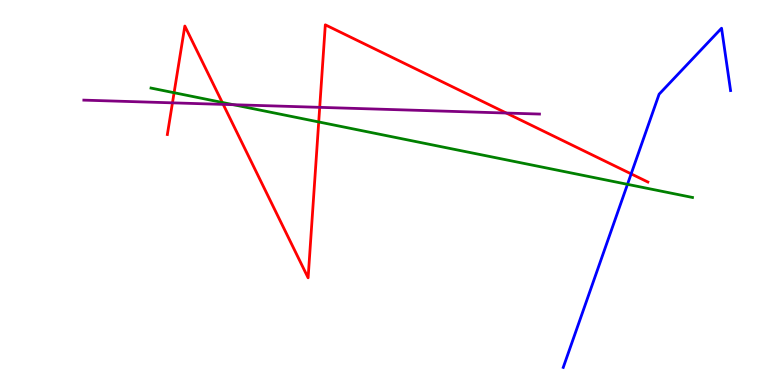[{'lines': ['blue', 'red'], 'intersections': [{'x': 8.14, 'y': 5.48}]}, {'lines': ['green', 'red'], 'intersections': [{'x': 2.25, 'y': 7.59}, {'x': 2.87, 'y': 7.34}, {'x': 4.11, 'y': 6.83}]}, {'lines': ['purple', 'red'], 'intersections': [{'x': 2.23, 'y': 7.33}, {'x': 2.88, 'y': 7.29}, {'x': 4.13, 'y': 7.21}, {'x': 6.53, 'y': 7.06}]}, {'lines': ['blue', 'green'], 'intersections': [{'x': 8.1, 'y': 5.21}]}, {'lines': ['blue', 'purple'], 'intersections': []}, {'lines': ['green', 'purple'], 'intersections': [{'x': 3.01, 'y': 7.28}]}]